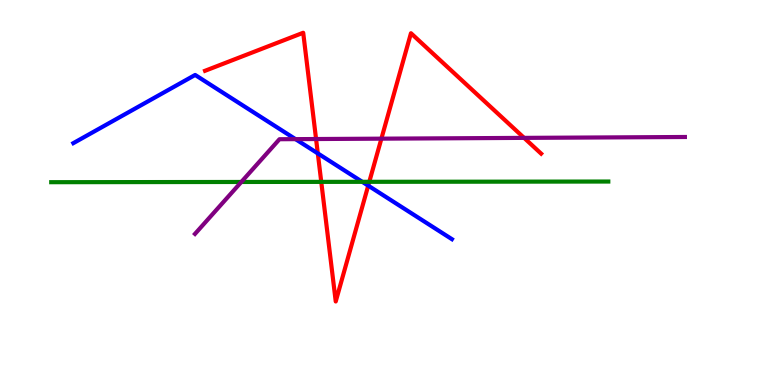[{'lines': ['blue', 'red'], 'intersections': [{'x': 4.1, 'y': 6.02}, {'x': 4.75, 'y': 5.18}]}, {'lines': ['green', 'red'], 'intersections': [{'x': 4.15, 'y': 5.28}, {'x': 4.77, 'y': 5.28}]}, {'lines': ['purple', 'red'], 'intersections': [{'x': 4.08, 'y': 6.39}, {'x': 4.92, 'y': 6.4}, {'x': 6.76, 'y': 6.42}]}, {'lines': ['blue', 'green'], 'intersections': [{'x': 4.67, 'y': 5.28}]}, {'lines': ['blue', 'purple'], 'intersections': [{'x': 3.81, 'y': 6.39}]}, {'lines': ['green', 'purple'], 'intersections': [{'x': 3.11, 'y': 5.27}]}]